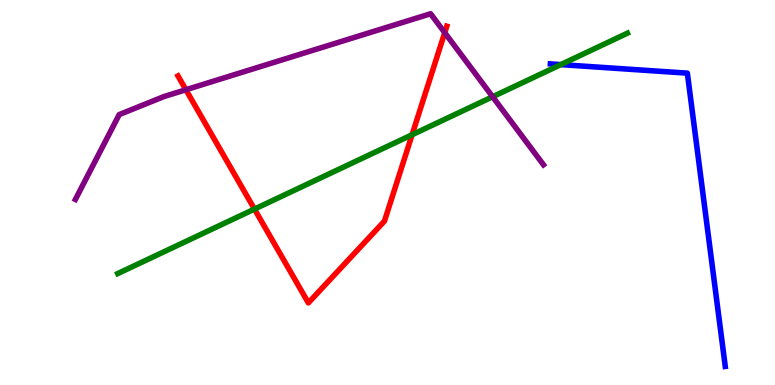[{'lines': ['blue', 'red'], 'intersections': []}, {'lines': ['green', 'red'], 'intersections': [{'x': 3.28, 'y': 4.57}, {'x': 5.32, 'y': 6.5}]}, {'lines': ['purple', 'red'], 'intersections': [{'x': 2.4, 'y': 7.67}, {'x': 5.74, 'y': 9.15}]}, {'lines': ['blue', 'green'], 'intersections': [{'x': 7.24, 'y': 8.32}]}, {'lines': ['blue', 'purple'], 'intersections': []}, {'lines': ['green', 'purple'], 'intersections': [{'x': 6.36, 'y': 7.49}]}]